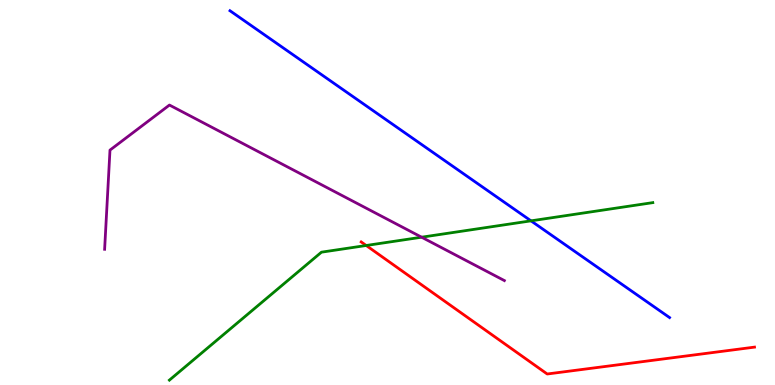[{'lines': ['blue', 'red'], 'intersections': []}, {'lines': ['green', 'red'], 'intersections': [{'x': 4.73, 'y': 3.62}]}, {'lines': ['purple', 'red'], 'intersections': []}, {'lines': ['blue', 'green'], 'intersections': [{'x': 6.85, 'y': 4.26}]}, {'lines': ['blue', 'purple'], 'intersections': []}, {'lines': ['green', 'purple'], 'intersections': [{'x': 5.44, 'y': 3.84}]}]